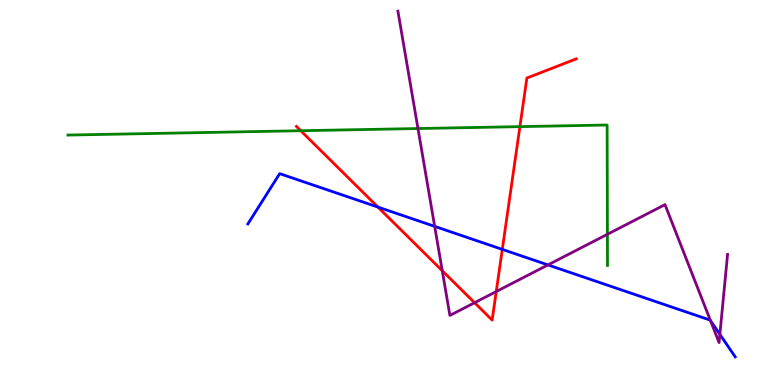[{'lines': ['blue', 'red'], 'intersections': [{'x': 4.88, 'y': 4.62}, {'x': 6.48, 'y': 3.52}]}, {'lines': ['green', 'red'], 'intersections': [{'x': 3.88, 'y': 6.6}, {'x': 6.71, 'y': 6.71}]}, {'lines': ['purple', 'red'], 'intersections': [{'x': 5.71, 'y': 2.97}, {'x': 6.12, 'y': 2.14}, {'x': 6.4, 'y': 2.43}]}, {'lines': ['blue', 'green'], 'intersections': []}, {'lines': ['blue', 'purple'], 'intersections': [{'x': 5.61, 'y': 4.12}, {'x': 7.07, 'y': 3.12}, {'x': 9.17, 'y': 1.67}, {'x': 9.29, 'y': 1.32}]}, {'lines': ['green', 'purple'], 'intersections': [{'x': 5.39, 'y': 6.66}, {'x': 7.84, 'y': 3.91}]}]